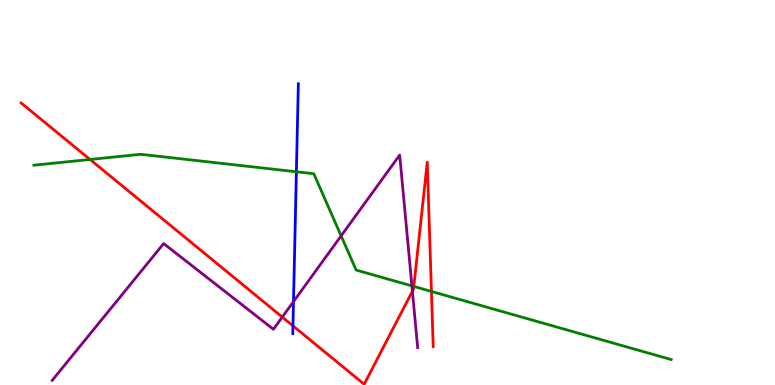[{'lines': ['blue', 'red'], 'intersections': [{'x': 3.78, 'y': 1.54}]}, {'lines': ['green', 'red'], 'intersections': [{'x': 1.16, 'y': 5.86}, {'x': 5.34, 'y': 2.56}, {'x': 5.57, 'y': 2.43}]}, {'lines': ['purple', 'red'], 'intersections': [{'x': 3.64, 'y': 1.76}, {'x': 5.32, 'y': 2.44}]}, {'lines': ['blue', 'green'], 'intersections': [{'x': 3.82, 'y': 5.54}]}, {'lines': ['blue', 'purple'], 'intersections': [{'x': 3.79, 'y': 2.17}]}, {'lines': ['green', 'purple'], 'intersections': [{'x': 4.4, 'y': 3.87}, {'x': 5.31, 'y': 2.57}]}]